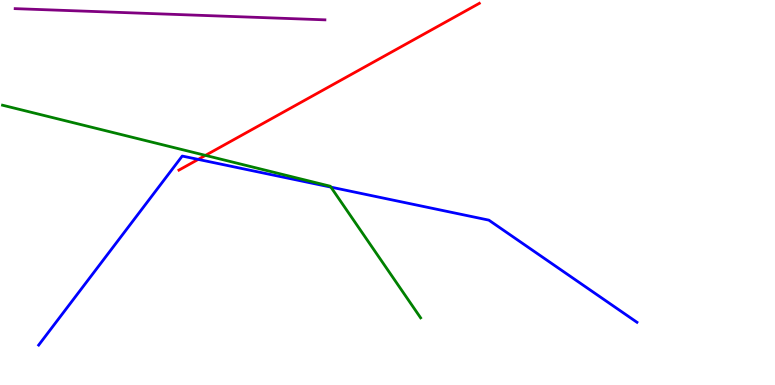[{'lines': ['blue', 'red'], 'intersections': [{'x': 2.56, 'y': 5.86}]}, {'lines': ['green', 'red'], 'intersections': [{'x': 2.65, 'y': 5.96}]}, {'lines': ['purple', 'red'], 'intersections': []}, {'lines': ['blue', 'green'], 'intersections': [{'x': 4.27, 'y': 5.14}]}, {'lines': ['blue', 'purple'], 'intersections': []}, {'lines': ['green', 'purple'], 'intersections': []}]